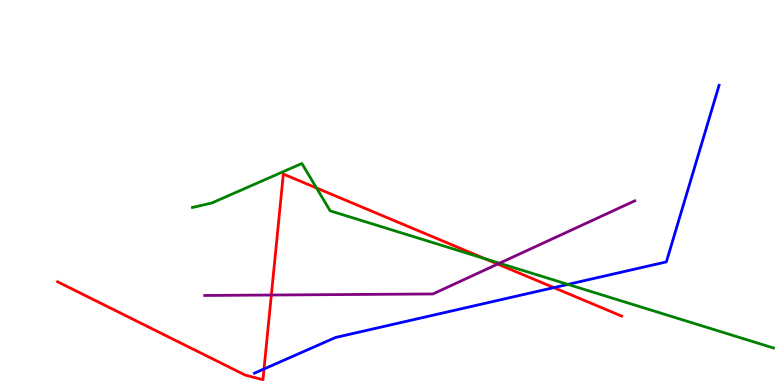[{'lines': ['blue', 'red'], 'intersections': [{'x': 3.41, 'y': 0.416}, {'x': 7.15, 'y': 2.53}]}, {'lines': ['green', 'red'], 'intersections': [{'x': 4.08, 'y': 5.12}, {'x': 6.26, 'y': 3.28}]}, {'lines': ['purple', 'red'], 'intersections': [{'x': 3.5, 'y': 2.34}, {'x': 6.42, 'y': 3.14}]}, {'lines': ['blue', 'green'], 'intersections': [{'x': 7.33, 'y': 2.61}]}, {'lines': ['blue', 'purple'], 'intersections': []}, {'lines': ['green', 'purple'], 'intersections': [{'x': 6.45, 'y': 3.16}]}]